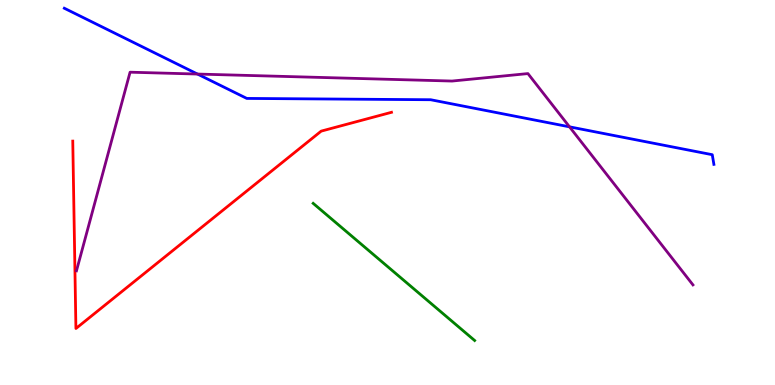[{'lines': ['blue', 'red'], 'intersections': []}, {'lines': ['green', 'red'], 'intersections': []}, {'lines': ['purple', 'red'], 'intersections': []}, {'lines': ['blue', 'green'], 'intersections': []}, {'lines': ['blue', 'purple'], 'intersections': [{'x': 2.55, 'y': 8.08}, {'x': 7.35, 'y': 6.71}]}, {'lines': ['green', 'purple'], 'intersections': []}]